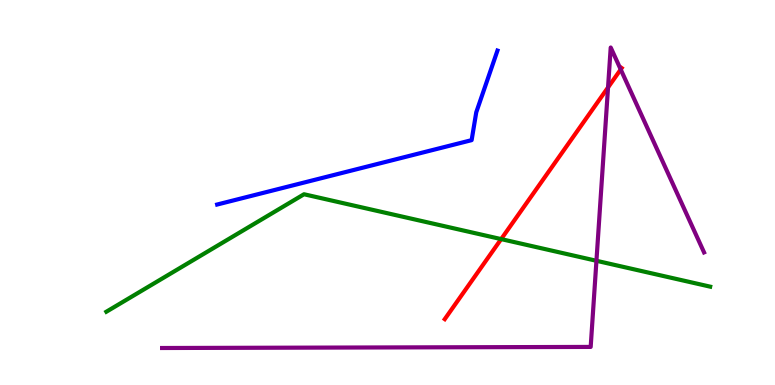[{'lines': ['blue', 'red'], 'intersections': []}, {'lines': ['green', 'red'], 'intersections': [{'x': 6.47, 'y': 3.79}]}, {'lines': ['purple', 'red'], 'intersections': [{'x': 7.85, 'y': 7.73}, {'x': 8.01, 'y': 8.2}]}, {'lines': ['blue', 'green'], 'intersections': []}, {'lines': ['blue', 'purple'], 'intersections': []}, {'lines': ['green', 'purple'], 'intersections': [{'x': 7.7, 'y': 3.23}]}]